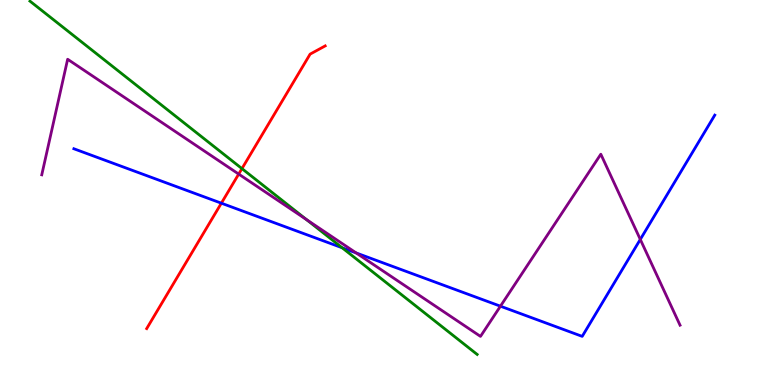[{'lines': ['blue', 'red'], 'intersections': [{'x': 2.86, 'y': 4.72}]}, {'lines': ['green', 'red'], 'intersections': [{'x': 3.12, 'y': 5.62}]}, {'lines': ['purple', 'red'], 'intersections': [{'x': 3.08, 'y': 5.48}]}, {'lines': ['blue', 'green'], 'intersections': [{'x': 4.41, 'y': 3.56}]}, {'lines': ['blue', 'purple'], 'intersections': [{'x': 4.6, 'y': 3.43}, {'x': 6.46, 'y': 2.05}, {'x': 8.26, 'y': 3.78}]}, {'lines': ['green', 'purple'], 'intersections': [{'x': 3.95, 'y': 4.3}]}]